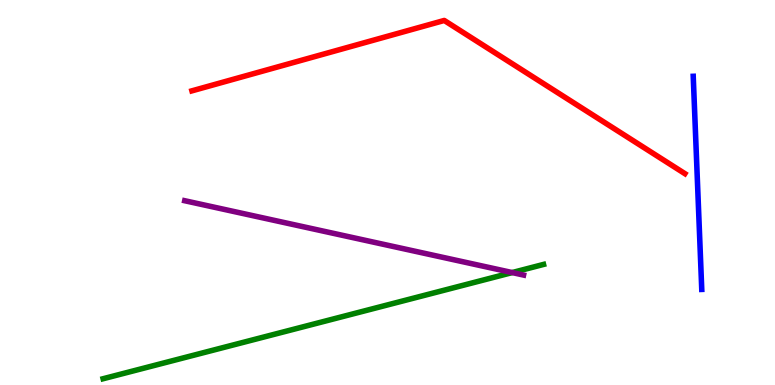[{'lines': ['blue', 'red'], 'intersections': []}, {'lines': ['green', 'red'], 'intersections': []}, {'lines': ['purple', 'red'], 'intersections': []}, {'lines': ['blue', 'green'], 'intersections': []}, {'lines': ['blue', 'purple'], 'intersections': []}, {'lines': ['green', 'purple'], 'intersections': [{'x': 6.61, 'y': 2.92}]}]